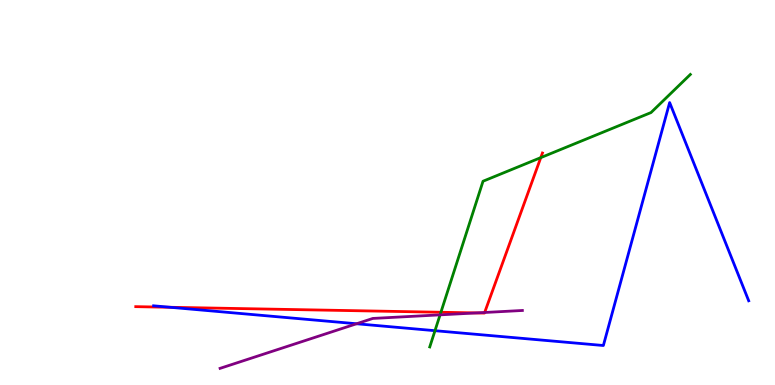[{'lines': ['blue', 'red'], 'intersections': [{'x': 2.2, 'y': 2.02}]}, {'lines': ['green', 'red'], 'intersections': [{'x': 5.69, 'y': 1.89}, {'x': 6.98, 'y': 5.91}]}, {'lines': ['purple', 'red'], 'intersections': [{'x': 6.15, 'y': 1.87}, {'x': 6.25, 'y': 1.88}]}, {'lines': ['blue', 'green'], 'intersections': [{'x': 5.61, 'y': 1.41}]}, {'lines': ['blue', 'purple'], 'intersections': [{'x': 4.6, 'y': 1.59}]}, {'lines': ['green', 'purple'], 'intersections': [{'x': 5.68, 'y': 1.82}]}]